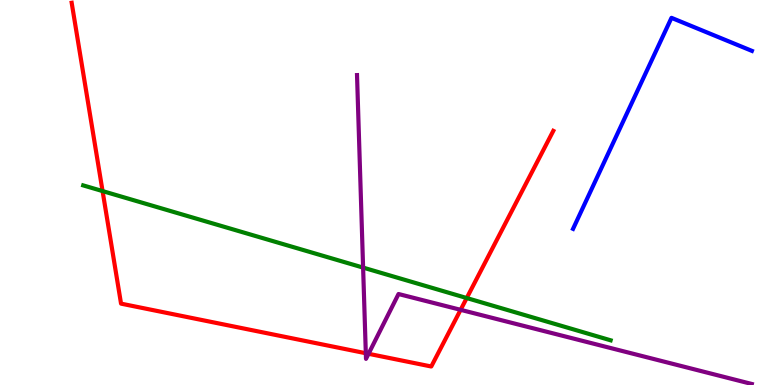[{'lines': ['blue', 'red'], 'intersections': []}, {'lines': ['green', 'red'], 'intersections': [{'x': 1.32, 'y': 5.04}, {'x': 6.02, 'y': 2.26}]}, {'lines': ['purple', 'red'], 'intersections': [{'x': 4.72, 'y': 0.825}, {'x': 4.76, 'y': 0.811}, {'x': 5.94, 'y': 1.95}]}, {'lines': ['blue', 'green'], 'intersections': []}, {'lines': ['blue', 'purple'], 'intersections': []}, {'lines': ['green', 'purple'], 'intersections': [{'x': 4.69, 'y': 3.05}]}]